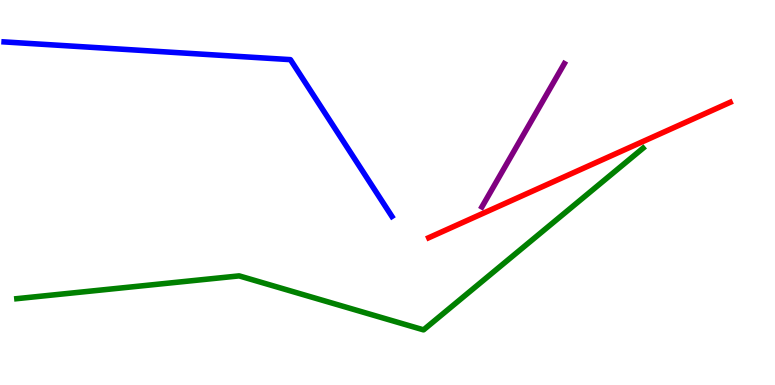[{'lines': ['blue', 'red'], 'intersections': []}, {'lines': ['green', 'red'], 'intersections': []}, {'lines': ['purple', 'red'], 'intersections': []}, {'lines': ['blue', 'green'], 'intersections': []}, {'lines': ['blue', 'purple'], 'intersections': []}, {'lines': ['green', 'purple'], 'intersections': []}]